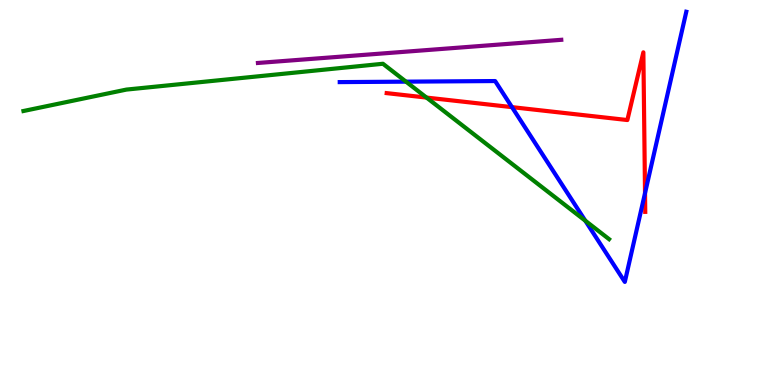[{'lines': ['blue', 'red'], 'intersections': [{'x': 6.61, 'y': 7.22}, {'x': 8.32, 'y': 4.98}]}, {'lines': ['green', 'red'], 'intersections': [{'x': 5.5, 'y': 7.47}]}, {'lines': ['purple', 'red'], 'intersections': []}, {'lines': ['blue', 'green'], 'intersections': [{'x': 5.24, 'y': 7.88}, {'x': 7.55, 'y': 4.27}]}, {'lines': ['blue', 'purple'], 'intersections': []}, {'lines': ['green', 'purple'], 'intersections': []}]